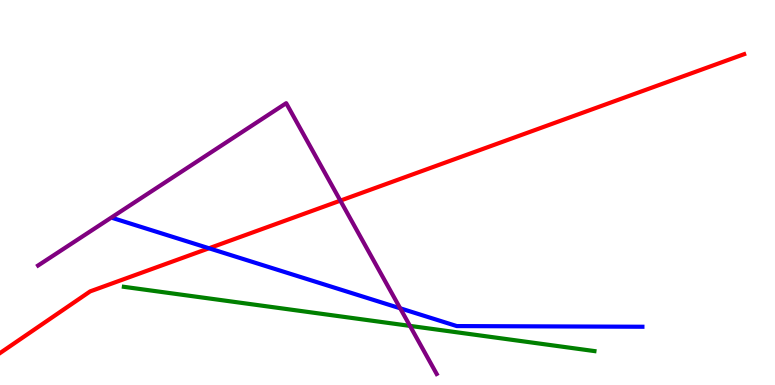[{'lines': ['blue', 'red'], 'intersections': [{'x': 2.7, 'y': 3.55}]}, {'lines': ['green', 'red'], 'intersections': []}, {'lines': ['purple', 'red'], 'intersections': [{'x': 4.39, 'y': 4.79}]}, {'lines': ['blue', 'green'], 'intersections': []}, {'lines': ['blue', 'purple'], 'intersections': [{'x': 5.16, 'y': 1.99}]}, {'lines': ['green', 'purple'], 'intersections': [{'x': 5.29, 'y': 1.54}]}]